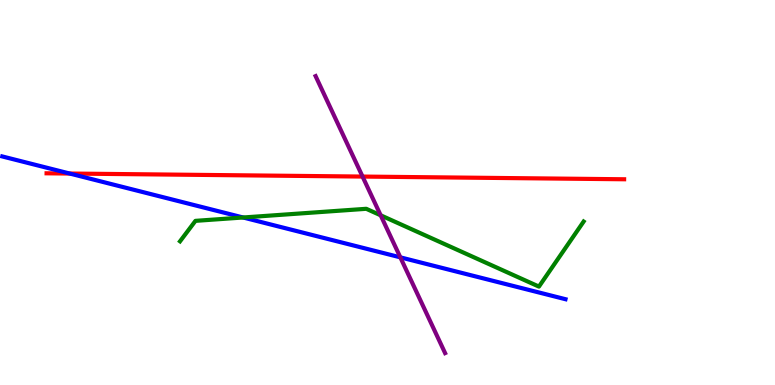[{'lines': ['blue', 'red'], 'intersections': [{'x': 0.9, 'y': 5.49}]}, {'lines': ['green', 'red'], 'intersections': []}, {'lines': ['purple', 'red'], 'intersections': [{'x': 4.68, 'y': 5.41}]}, {'lines': ['blue', 'green'], 'intersections': [{'x': 3.14, 'y': 4.35}]}, {'lines': ['blue', 'purple'], 'intersections': [{'x': 5.17, 'y': 3.32}]}, {'lines': ['green', 'purple'], 'intersections': [{'x': 4.91, 'y': 4.41}]}]